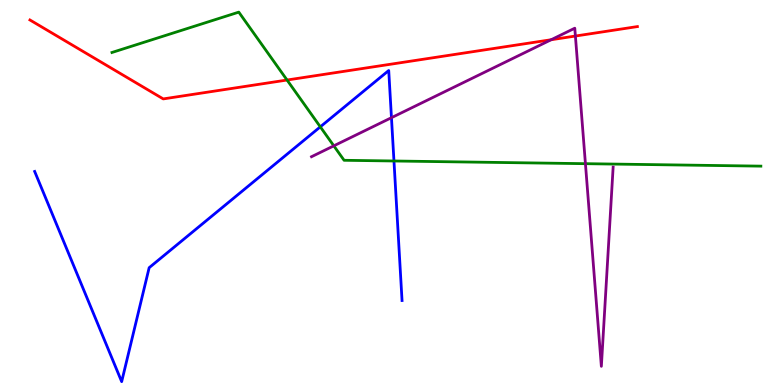[{'lines': ['blue', 'red'], 'intersections': []}, {'lines': ['green', 'red'], 'intersections': [{'x': 3.7, 'y': 7.92}]}, {'lines': ['purple', 'red'], 'intersections': [{'x': 7.11, 'y': 8.97}, {'x': 7.42, 'y': 9.06}]}, {'lines': ['blue', 'green'], 'intersections': [{'x': 4.13, 'y': 6.71}, {'x': 5.08, 'y': 5.82}]}, {'lines': ['blue', 'purple'], 'intersections': [{'x': 5.05, 'y': 6.94}]}, {'lines': ['green', 'purple'], 'intersections': [{'x': 4.31, 'y': 6.21}, {'x': 7.55, 'y': 5.75}]}]